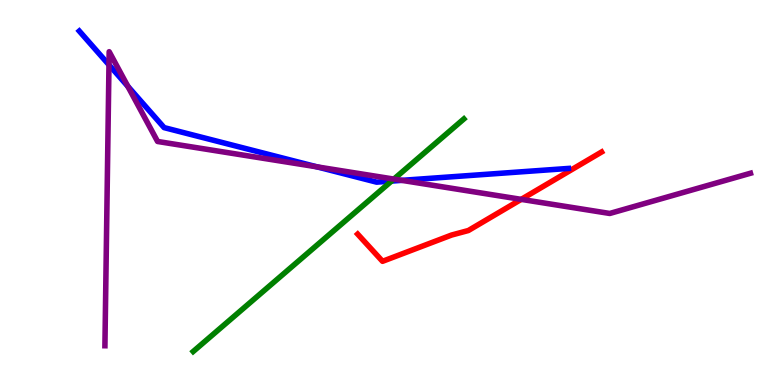[{'lines': ['blue', 'red'], 'intersections': []}, {'lines': ['green', 'red'], 'intersections': []}, {'lines': ['purple', 'red'], 'intersections': [{'x': 6.73, 'y': 4.82}]}, {'lines': ['blue', 'green'], 'intersections': [{'x': 5.05, 'y': 5.3}]}, {'lines': ['blue', 'purple'], 'intersections': [{'x': 1.41, 'y': 8.32}, {'x': 1.65, 'y': 7.76}, {'x': 4.09, 'y': 5.67}, {'x': 5.18, 'y': 5.32}]}, {'lines': ['green', 'purple'], 'intersections': [{'x': 5.08, 'y': 5.35}]}]